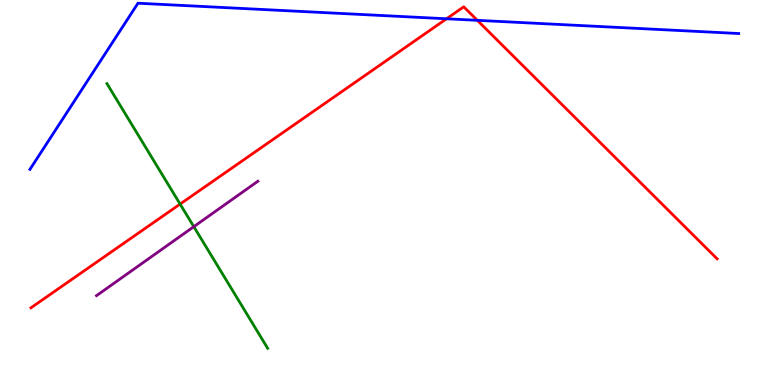[{'lines': ['blue', 'red'], 'intersections': [{'x': 5.76, 'y': 9.51}, {'x': 6.16, 'y': 9.47}]}, {'lines': ['green', 'red'], 'intersections': [{'x': 2.32, 'y': 4.7}]}, {'lines': ['purple', 'red'], 'intersections': []}, {'lines': ['blue', 'green'], 'intersections': []}, {'lines': ['blue', 'purple'], 'intersections': []}, {'lines': ['green', 'purple'], 'intersections': [{'x': 2.5, 'y': 4.11}]}]